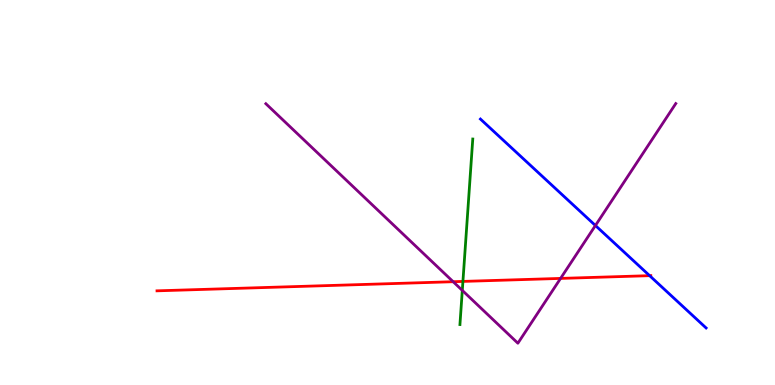[{'lines': ['blue', 'red'], 'intersections': [{'x': 8.38, 'y': 2.84}]}, {'lines': ['green', 'red'], 'intersections': [{'x': 5.97, 'y': 2.69}]}, {'lines': ['purple', 'red'], 'intersections': [{'x': 5.85, 'y': 2.68}, {'x': 7.23, 'y': 2.77}]}, {'lines': ['blue', 'green'], 'intersections': []}, {'lines': ['blue', 'purple'], 'intersections': [{'x': 7.68, 'y': 4.14}]}, {'lines': ['green', 'purple'], 'intersections': [{'x': 5.97, 'y': 2.46}]}]